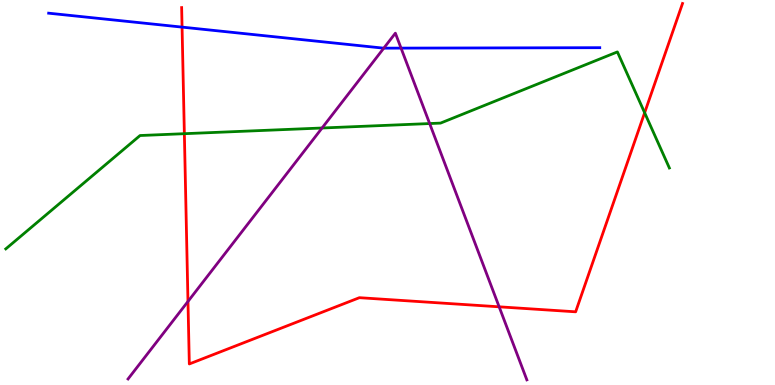[{'lines': ['blue', 'red'], 'intersections': [{'x': 2.35, 'y': 9.3}]}, {'lines': ['green', 'red'], 'intersections': [{'x': 2.38, 'y': 6.53}, {'x': 8.32, 'y': 7.07}]}, {'lines': ['purple', 'red'], 'intersections': [{'x': 2.43, 'y': 2.17}, {'x': 6.44, 'y': 2.03}]}, {'lines': ['blue', 'green'], 'intersections': []}, {'lines': ['blue', 'purple'], 'intersections': [{'x': 4.95, 'y': 8.75}, {'x': 5.17, 'y': 8.75}]}, {'lines': ['green', 'purple'], 'intersections': [{'x': 4.16, 'y': 6.68}, {'x': 5.54, 'y': 6.79}]}]